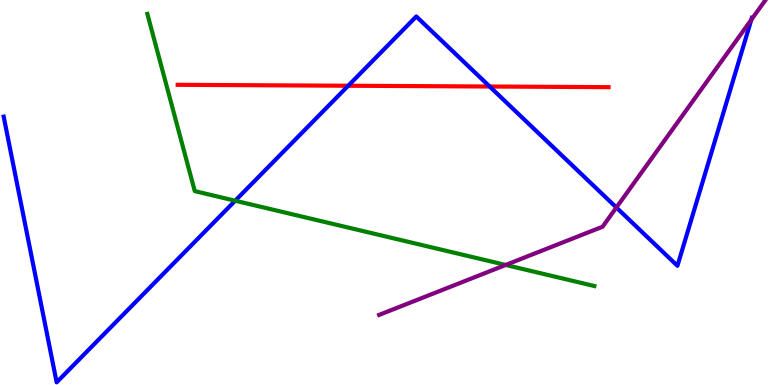[{'lines': ['blue', 'red'], 'intersections': [{'x': 4.49, 'y': 7.77}, {'x': 6.32, 'y': 7.75}]}, {'lines': ['green', 'red'], 'intersections': []}, {'lines': ['purple', 'red'], 'intersections': []}, {'lines': ['blue', 'green'], 'intersections': [{'x': 3.03, 'y': 4.79}]}, {'lines': ['blue', 'purple'], 'intersections': [{'x': 7.95, 'y': 4.61}, {'x': 9.69, 'y': 9.49}]}, {'lines': ['green', 'purple'], 'intersections': [{'x': 6.52, 'y': 3.12}]}]